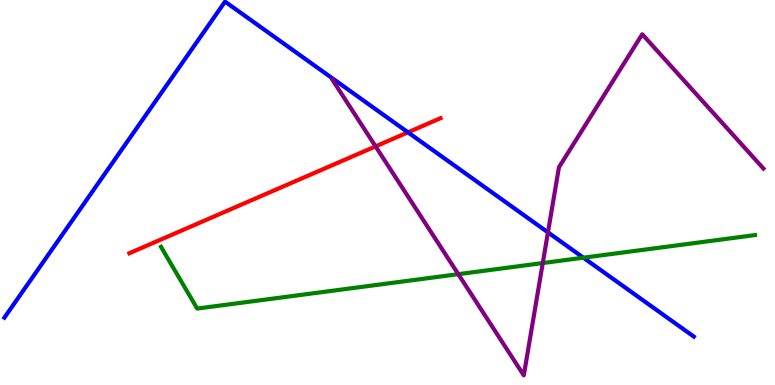[{'lines': ['blue', 'red'], 'intersections': [{'x': 5.26, 'y': 6.56}]}, {'lines': ['green', 'red'], 'intersections': []}, {'lines': ['purple', 'red'], 'intersections': [{'x': 4.85, 'y': 6.2}]}, {'lines': ['blue', 'green'], 'intersections': [{'x': 7.53, 'y': 3.31}]}, {'lines': ['blue', 'purple'], 'intersections': [{'x': 7.07, 'y': 3.96}]}, {'lines': ['green', 'purple'], 'intersections': [{'x': 5.91, 'y': 2.88}, {'x': 7.0, 'y': 3.17}]}]